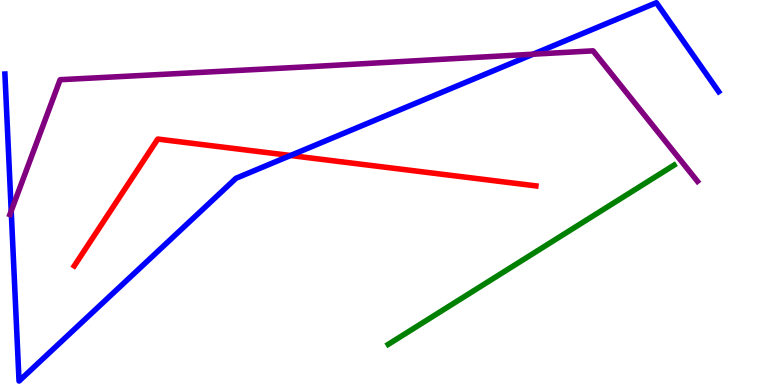[{'lines': ['blue', 'red'], 'intersections': [{'x': 3.75, 'y': 5.96}]}, {'lines': ['green', 'red'], 'intersections': []}, {'lines': ['purple', 'red'], 'intersections': []}, {'lines': ['blue', 'green'], 'intersections': []}, {'lines': ['blue', 'purple'], 'intersections': [{'x': 0.145, 'y': 4.52}, {'x': 6.88, 'y': 8.59}]}, {'lines': ['green', 'purple'], 'intersections': []}]